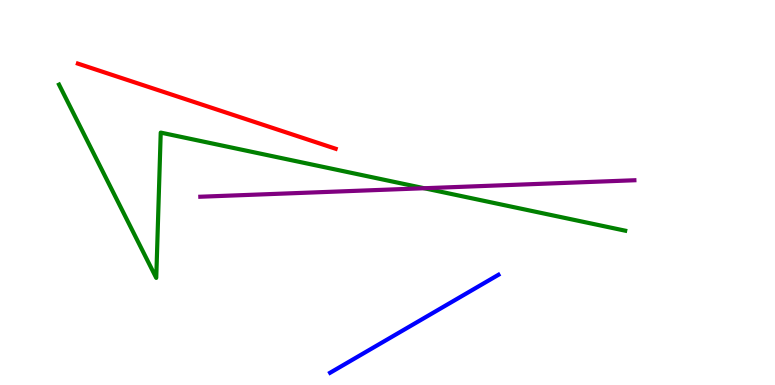[{'lines': ['blue', 'red'], 'intersections': []}, {'lines': ['green', 'red'], 'intersections': []}, {'lines': ['purple', 'red'], 'intersections': []}, {'lines': ['blue', 'green'], 'intersections': []}, {'lines': ['blue', 'purple'], 'intersections': []}, {'lines': ['green', 'purple'], 'intersections': [{'x': 5.47, 'y': 5.11}]}]